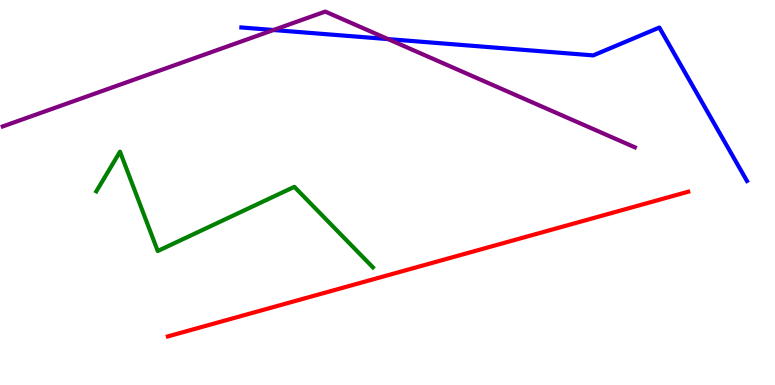[{'lines': ['blue', 'red'], 'intersections': []}, {'lines': ['green', 'red'], 'intersections': []}, {'lines': ['purple', 'red'], 'intersections': []}, {'lines': ['blue', 'green'], 'intersections': []}, {'lines': ['blue', 'purple'], 'intersections': [{'x': 3.53, 'y': 9.22}, {'x': 5.01, 'y': 8.98}]}, {'lines': ['green', 'purple'], 'intersections': []}]